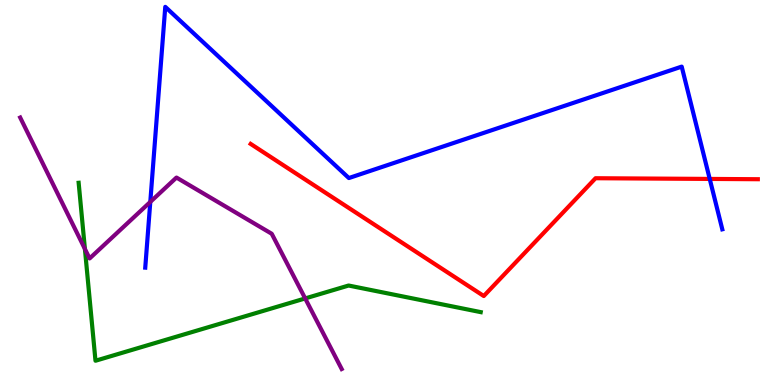[{'lines': ['blue', 'red'], 'intersections': [{'x': 9.16, 'y': 5.35}]}, {'lines': ['green', 'red'], 'intersections': []}, {'lines': ['purple', 'red'], 'intersections': []}, {'lines': ['blue', 'green'], 'intersections': []}, {'lines': ['blue', 'purple'], 'intersections': [{'x': 1.94, 'y': 4.75}]}, {'lines': ['green', 'purple'], 'intersections': [{'x': 1.1, 'y': 3.53}, {'x': 3.94, 'y': 2.25}]}]